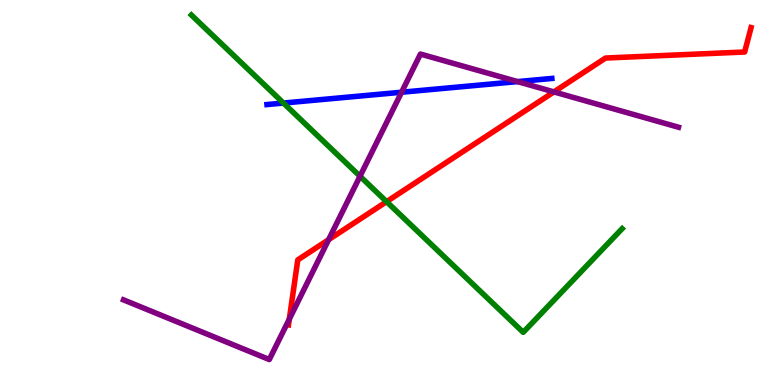[{'lines': ['blue', 'red'], 'intersections': []}, {'lines': ['green', 'red'], 'intersections': [{'x': 4.99, 'y': 4.76}]}, {'lines': ['purple', 'red'], 'intersections': [{'x': 3.73, 'y': 1.71}, {'x': 4.24, 'y': 3.77}, {'x': 7.15, 'y': 7.61}]}, {'lines': ['blue', 'green'], 'intersections': [{'x': 3.66, 'y': 7.32}]}, {'lines': ['blue', 'purple'], 'intersections': [{'x': 5.18, 'y': 7.6}, {'x': 6.68, 'y': 7.88}]}, {'lines': ['green', 'purple'], 'intersections': [{'x': 4.65, 'y': 5.42}]}]